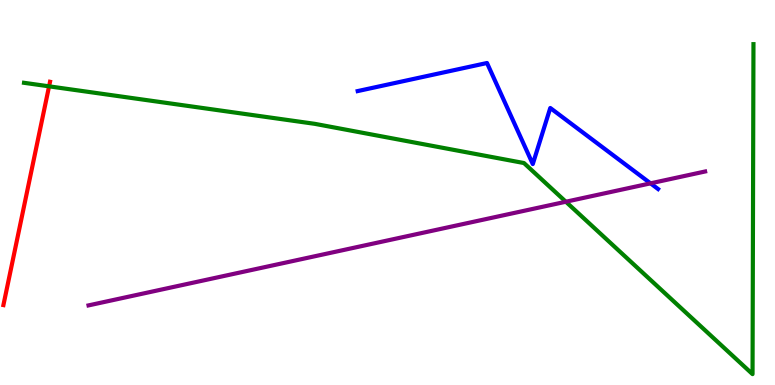[{'lines': ['blue', 'red'], 'intersections': []}, {'lines': ['green', 'red'], 'intersections': [{'x': 0.633, 'y': 7.76}]}, {'lines': ['purple', 'red'], 'intersections': []}, {'lines': ['blue', 'green'], 'intersections': []}, {'lines': ['blue', 'purple'], 'intersections': [{'x': 8.39, 'y': 5.24}]}, {'lines': ['green', 'purple'], 'intersections': [{'x': 7.3, 'y': 4.76}]}]